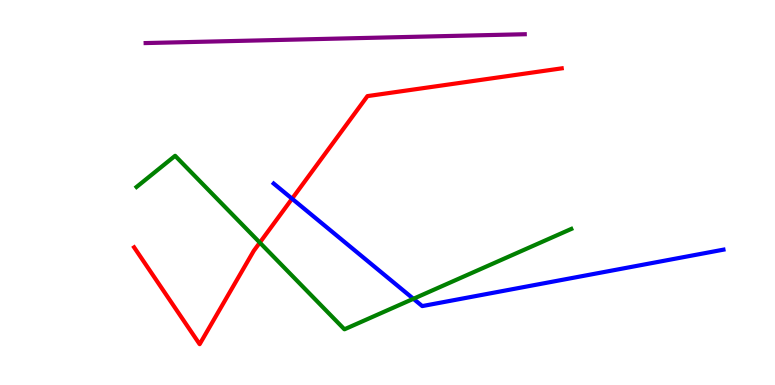[{'lines': ['blue', 'red'], 'intersections': [{'x': 3.77, 'y': 4.84}]}, {'lines': ['green', 'red'], 'intersections': [{'x': 3.35, 'y': 3.7}]}, {'lines': ['purple', 'red'], 'intersections': []}, {'lines': ['blue', 'green'], 'intersections': [{'x': 5.33, 'y': 2.24}]}, {'lines': ['blue', 'purple'], 'intersections': []}, {'lines': ['green', 'purple'], 'intersections': []}]